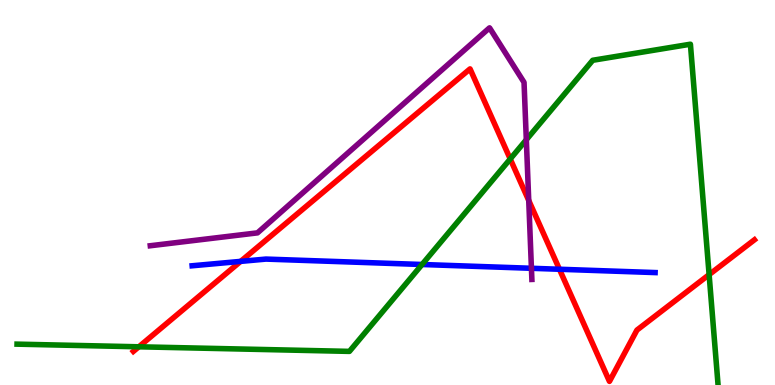[{'lines': ['blue', 'red'], 'intersections': [{'x': 3.11, 'y': 3.21}, {'x': 7.22, 'y': 3.01}]}, {'lines': ['green', 'red'], 'intersections': [{'x': 1.79, 'y': 0.992}, {'x': 6.58, 'y': 5.87}, {'x': 9.15, 'y': 2.87}]}, {'lines': ['purple', 'red'], 'intersections': [{'x': 6.82, 'y': 4.79}]}, {'lines': ['blue', 'green'], 'intersections': [{'x': 5.45, 'y': 3.13}]}, {'lines': ['blue', 'purple'], 'intersections': [{'x': 6.86, 'y': 3.03}]}, {'lines': ['green', 'purple'], 'intersections': [{'x': 6.79, 'y': 6.37}]}]